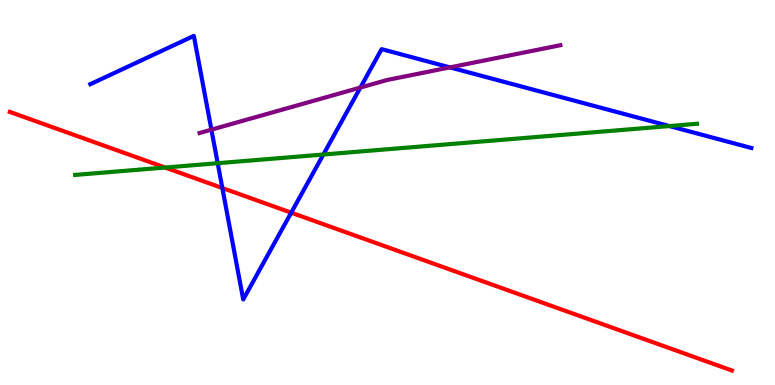[{'lines': ['blue', 'red'], 'intersections': [{'x': 2.87, 'y': 5.12}, {'x': 3.76, 'y': 4.48}]}, {'lines': ['green', 'red'], 'intersections': [{'x': 2.13, 'y': 5.65}]}, {'lines': ['purple', 'red'], 'intersections': []}, {'lines': ['blue', 'green'], 'intersections': [{'x': 2.81, 'y': 5.76}, {'x': 4.17, 'y': 5.99}, {'x': 8.64, 'y': 6.73}]}, {'lines': ['blue', 'purple'], 'intersections': [{'x': 2.73, 'y': 6.63}, {'x': 4.65, 'y': 7.73}, {'x': 5.81, 'y': 8.25}]}, {'lines': ['green', 'purple'], 'intersections': []}]